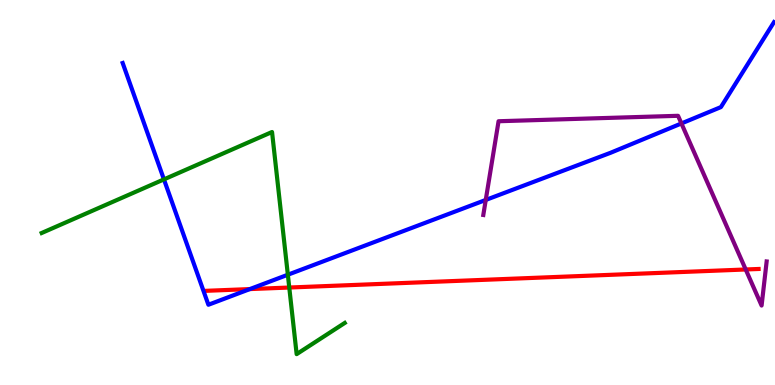[{'lines': ['blue', 'red'], 'intersections': [{'x': 3.22, 'y': 2.49}]}, {'lines': ['green', 'red'], 'intersections': [{'x': 3.73, 'y': 2.53}]}, {'lines': ['purple', 'red'], 'intersections': [{'x': 9.62, 'y': 3.0}]}, {'lines': ['blue', 'green'], 'intersections': [{'x': 2.12, 'y': 5.34}, {'x': 3.71, 'y': 2.86}]}, {'lines': ['blue', 'purple'], 'intersections': [{'x': 6.27, 'y': 4.81}, {'x': 8.79, 'y': 6.79}]}, {'lines': ['green', 'purple'], 'intersections': []}]